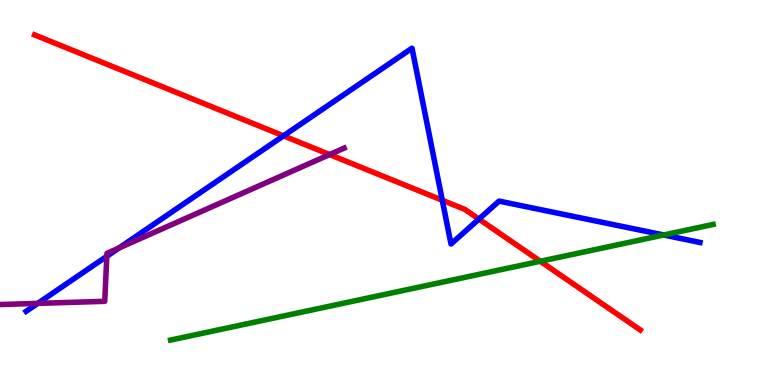[{'lines': ['blue', 'red'], 'intersections': [{'x': 3.66, 'y': 6.47}, {'x': 5.71, 'y': 4.8}, {'x': 6.18, 'y': 4.31}]}, {'lines': ['green', 'red'], 'intersections': [{'x': 6.97, 'y': 3.21}]}, {'lines': ['purple', 'red'], 'intersections': [{'x': 4.25, 'y': 5.99}]}, {'lines': ['blue', 'green'], 'intersections': [{'x': 8.56, 'y': 3.9}]}, {'lines': ['blue', 'purple'], 'intersections': [{'x': 0.488, 'y': 2.12}, {'x': 1.38, 'y': 3.34}, {'x': 1.54, 'y': 3.56}]}, {'lines': ['green', 'purple'], 'intersections': []}]